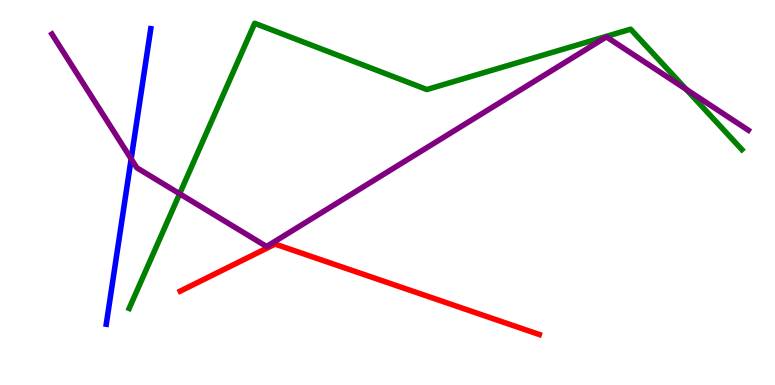[{'lines': ['blue', 'red'], 'intersections': []}, {'lines': ['green', 'red'], 'intersections': []}, {'lines': ['purple', 'red'], 'intersections': []}, {'lines': ['blue', 'green'], 'intersections': []}, {'lines': ['blue', 'purple'], 'intersections': [{'x': 1.69, 'y': 5.87}]}, {'lines': ['green', 'purple'], 'intersections': [{'x': 2.32, 'y': 4.97}, {'x': 8.85, 'y': 7.68}]}]